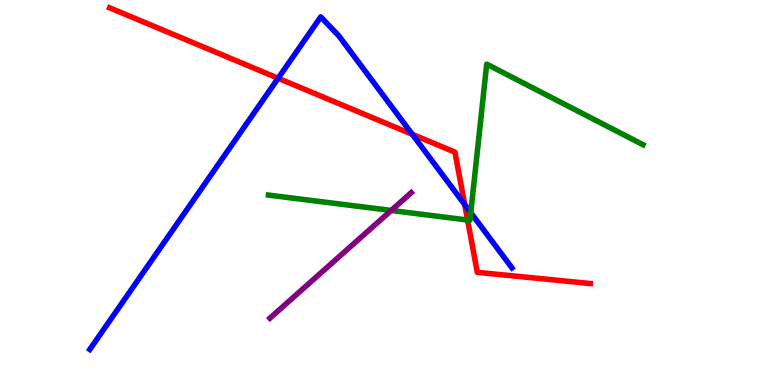[{'lines': ['blue', 'red'], 'intersections': [{'x': 3.59, 'y': 7.97}, {'x': 5.32, 'y': 6.51}, {'x': 6.0, 'y': 4.69}]}, {'lines': ['green', 'red'], 'intersections': [{'x': 6.03, 'y': 4.29}]}, {'lines': ['purple', 'red'], 'intersections': []}, {'lines': ['blue', 'green'], 'intersections': [{'x': 6.07, 'y': 4.48}]}, {'lines': ['blue', 'purple'], 'intersections': []}, {'lines': ['green', 'purple'], 'intersections': [{'x': 5.05, 'y': 4.53}]}]